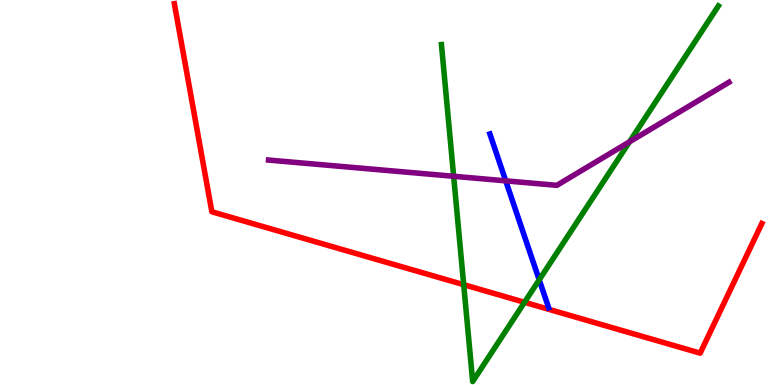[{'lines': ['blue', 'red'], 'intersections': []}, {'lines': ['green', 'red'], 'intersections': [{'x': 5.98, 'y': 2.61}, {'x': 6.77, 'y': 2.15}]}, {'lines': ['purple', 'red'], 'intersections': []}, {'lines': ['blue', 'green'], 'intersections': [{'x': 6.96, 'y': 2.73}]}, {'lines': ['blue', 'purple'], 'intersections': [{'x': 6.53, 'y': 5.3}]}, {'lines': ['green', 'purple'], 'intersections': [{'x': 5.85, 'y': 5.42}, {'x': 8.12, 'y': 6.32}]}]